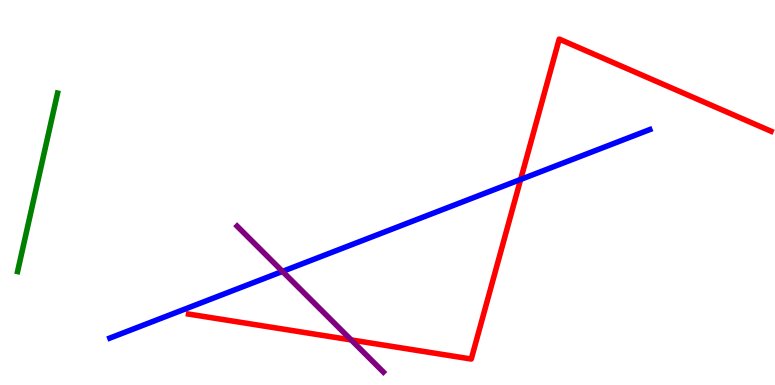[{'lines': ['blue', 'red'], 'intersections': [{'x': 6.72, 'y': 5.34}]}, {'lines': ['green', 'red'], 'intersections': []}, {'lines': ['purple', 'red'], 'intersections': [{'x': 4.53, 'y': 1.17}]}, {'lines': ['blue', 'green'], 'intersections': []}, {'lines': ['blue', 'purple'], 'intersections': [{'x': 3.65, 'y': 2.95}]}, {'lines': ['green', 'purple'], 'intersections': []}]